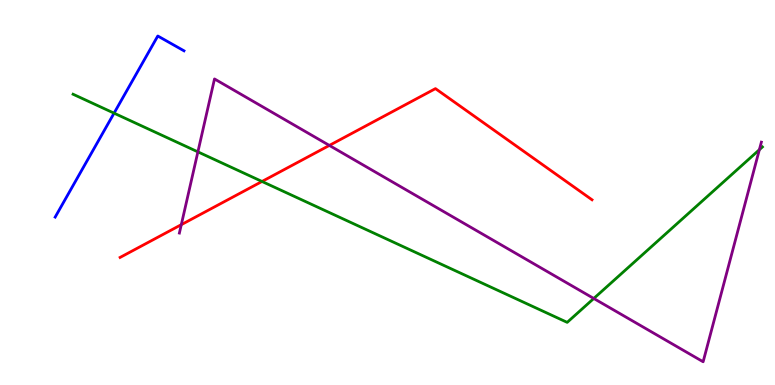[{'lines': ['blue', 'red'], 'intersections': []}, {'lines': ['green', 'red'], 'intersections': [{'x': 3.38, 'y': 5.29}]}, {'lines': ['purple', 'red'], 'intersections': [{'x': 2.34, 'y': 4.16}, {'x': 4.25, 'y': 6.22}]}, {'lines': ['blue', 'green'], 'intersections': [{'x': 1.47, 'y': 7.06}]}, {'lines': ['blue', 'purple'], 'intersections': []}, {'lines': ['green', 'purple'], 'intersections': [{'x': 2.55, 'y': 6.06}, {'x': 7.66, 'y': 2.25}, {'x': 9.8, 'y': 6.11}]}]